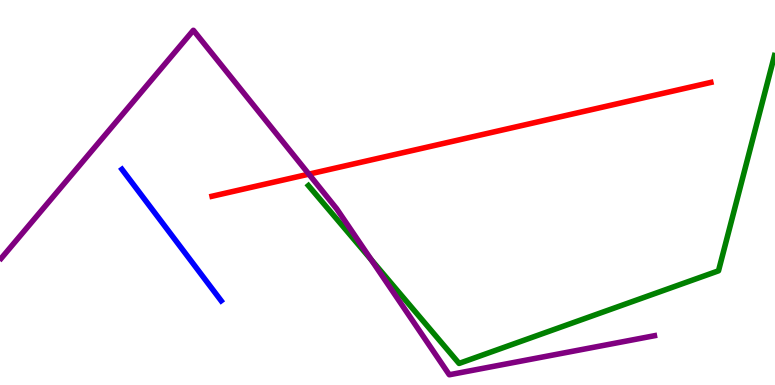[{'lines': ['blue', 'red'], 'intersections': []}, {'lines': ['green', 'red'], 'intersections': []}, {'lines': ['purple', 'red'], 'intersections': [{'x': 3.99, 'y': 5.48}]}, {'lines': ['blue', 'green'], 'intersections': []}, {'lines': ['blue', 'purple'], 'intersections': []}, {'lines': ['green', 'purple'], 'intersections': [{'x': 4.79, 'y': 3.25}]}]